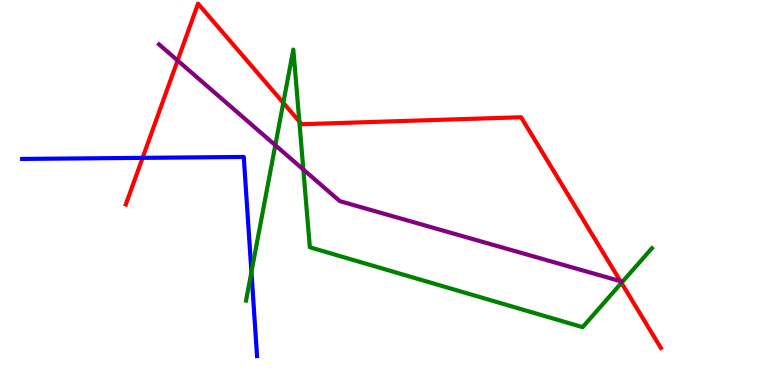[{'lines': ['blue', 'red'], 'intersections': [{'x': 1.84, 'y': 5.9}]}, {'lines': ['green', 'red'], 'intersections': [{'x': 3.66, 'y': 7.33}, {'x': 3.86, 'y': 6.84}, {'x': 8.02, 'y': 2.65}]}, {'lines': ['purple', 'red'], 'intersections': [{'x': 2.29, 'y': 8.43}, {'x': 8.01, 'y': 2.7}]}, {'lines': ['blue', 'green'], 'intersections': [{'x': 3.24, 'y': 2.94}]}, {'lines': ['blue', 'purple'], 'intersections': []}, {'lines': ['green', 'purple'], 'intersections': [{'x': 3.55, 'y': 6.23}, {'x': 3.91, 'y': 5.6}]}]